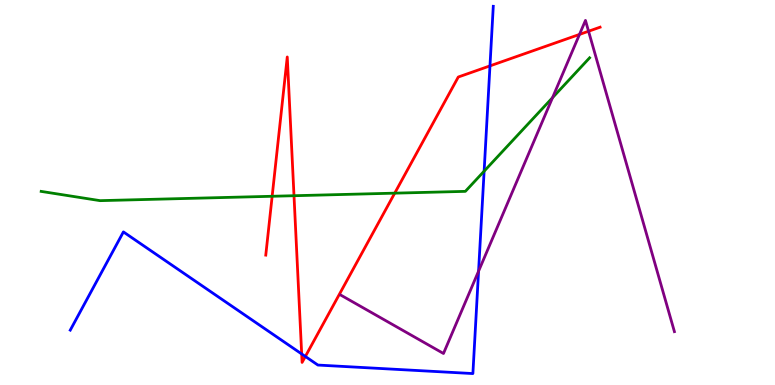[{'lines': ['blue', 'red'], 'intersections': [{'x': 3.89, 'y': 0.806}, {'x': 3.94, 'y': 0.741}, {'x': 6.32, 'y': 8.29}]}, {'lines': ['green', 'red'], 'intersections': [{'x': 3.51, 'y': 4.9}, {'x': 3.79, 'y': 4.92}, {'x': 5.09, 'y': 4.98}]}, {'lines': ['purple', 'red'], 'intersections': [{'x': 7.48, 'y': 9.11}, {'x': 7.59, 'y': 9.19}]}, {'lines': ['blue', 'green'], 'intersections': [{'x': 6.25, 'y': 5.55}]}, {'lines': ['blue', 'purple'], 'intersections': [{'x': 6.18, 'y': 2.96}]}, {'lines': ['green', 'purple'], 'intersections': [{'x': 7.13, 'y': 7.46}]}]